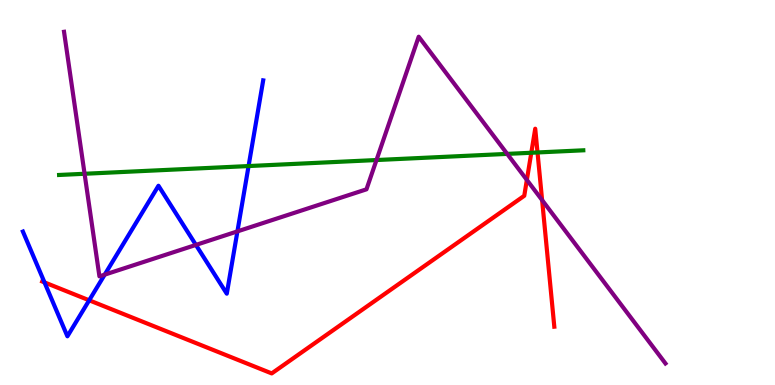[{'lines': ['blue', 'red'], 'intersections': [{'x': 0.574, 'y': 2.66}, {'x': 1.15, 'y': 2.2}]}, {'lines': ['green', 'red'], 'intersections': [{'x': 6.86, 'y': 6.03}, {'x': 6.94, 'y': 6.04}]}, {'lines': ['purple', 'red'], 'intersections': [{'x': 6.8, 'y': 5.33}, {'x': 7.0, 'y': 4.8}]}, {'lines': ['blue', 'green'], 'intersections': [{'x': 3.21, 'y': 5.69}]}, {'lines': ['blue', 'purple'], 'intersections': [{'x': 1.35, 'y': 2.87}, {'x': 2.53, 'y': 3.64}, {'x': 3.06, 'y': 3.99}]}, {'lines': ['green', 'purple'], 'intersections': [{'x': 1.09, 'y': 5.49}, {'x': 4.86, 'y': 5.84}, {'x': 6.54, 'y': 6.0}]}]